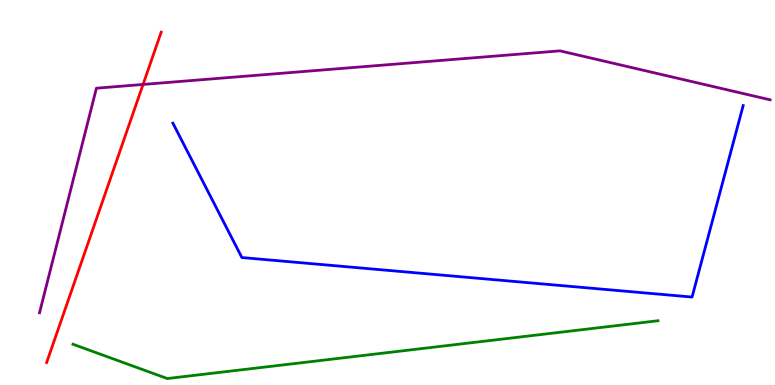[{'lines': ['blue', 'red'], 'intersections': []}, {'lines': ['green', 'red'], 'intersections': []}, {'lines': ['purple', 'red'], 'intersections': [{'x': 1.85, 'y': 7.81}]}, {'lines': ['blue', 'green'], 'intersections': []}, {'lines': ['blue', 'purple'], 'intersections': []}, {'lines': ['green', 'purple'], 'intersections': []}]